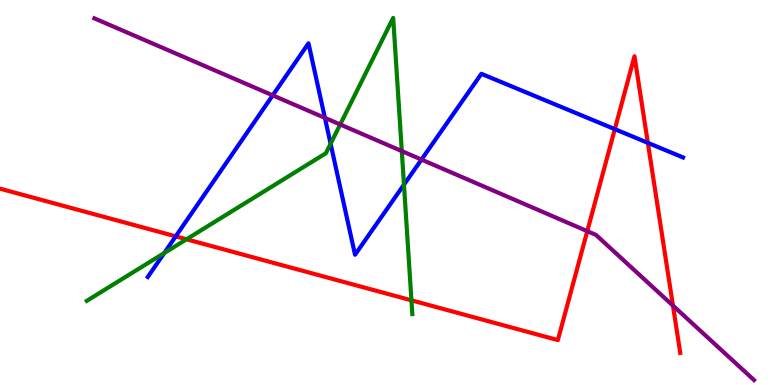[{'lines': ['blue', 'red'], 'intersections': [{'x': 2.27, 'y': 3.86}, {'x': 7.93, 'y': 6.65}, {'x': 8.36, 'y': 6.29}]}, {'lines': ['green', 'red'], 'intersections': [{'x': 2.41, 'y': 3.79}, {'x': 5.31, 'y': 2.2}]}, {'lines': ['purple', 'red'], 'intersections': [{'x': 7.58, 'y': 4.0}, {'x': 8.68, 'y': 2.06}]}, {'lines': ['blue', 'green'], 'intersections': [{'x': 2.12, 'y': 3.43}, {'x': 4.27, 'y': 6.27}, {'x': 5.21, 'y': 5.2}]}, {'lines': ['blue', 'purple'], 'intersections': [{'x': 3.52, 'y': 7.52}, {'x': 4.19, 'y': 6.94}, {'x': 5.44, 'y': 5.86}]}, {'lines': ['green', 'purple'], 'intersections': [{'x': 4.39, 'y': 6.77}, {'x': 5.18, 'y': 6.08}]}]